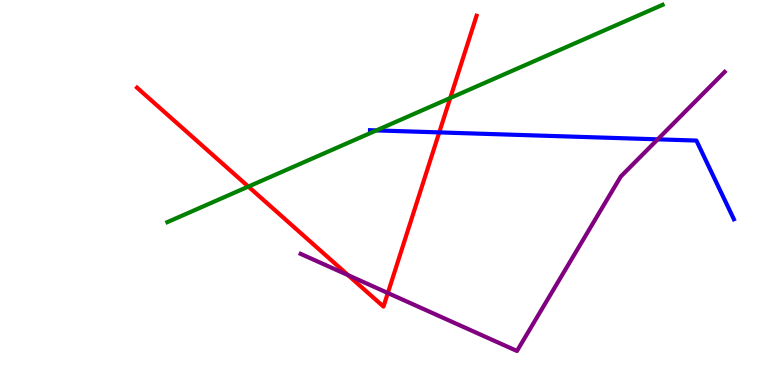[{'lines': ['blue', 'red'], 'intersections': [{'x': 5.67, 'y': 6.56}]}, {'lines': ['green', 'red'], 'intersections': [{'x': 3.2, 'y': 5.15}, {'x': 5.81, 'y': 7.45}]}, {'lines': ['purple', 'red'], 'intersections': [{'x': 4.49, 'y': 2.85}, {'x': 5.0, 'y': 2.39}]}, {'lines': ['blue', 'green'], 'intersections': [{'x': 4.86, 'y': 6.61}]}, {'lines': ['blue', 'purple'], 'intersections': [{'x': 8.49, 'y': 6.38}]}, {'lines': ['green', 'purple'], 'intersections': []}]